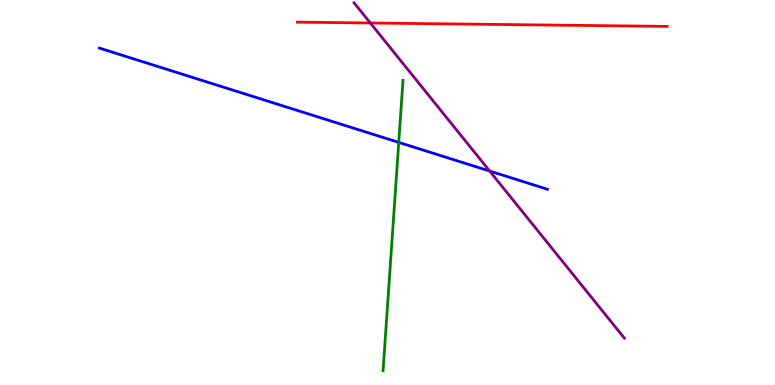[{'lines': ['blue', 'red'], 'intersections': []}, {'lines': ['green', 'red'], 'intersections': []}, {'lines': ['purple', 'red'], 'intersections': [{'x': 4.78, 'y': 9.4}]}, {'lines': ['blue', 'green'], 'intersections': [{'x': 5.15, 'y': 6.3}]}, {'lines': ['blue', 'purple'], 'intersections': [{'x': 6.32, 'y': 5.56}]}, {'lines': ['green', 'purple'], 'intersections': []}]